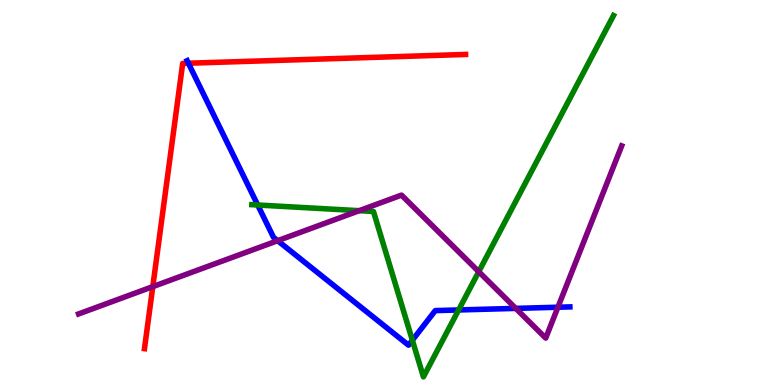[{'lines': ['blue', 'red'], 'intersections': [{'x': 2.43, 'y': 8.36}]}, {'lines': ['green', 'red'], 'intersections': []}, {'lines': ['purple', 'red'], 'intersections': [{'x': 1.97, 'y': 2.55}]}, {'lines': ['blue', 'green'], 'intersections': [{'x': 3.33, 'y': 4.68}, {'x': 5.32, 'y': 1.16}, {'x': 5.92, 'y': 1.95}]}, {'lines': ['blue', 'purple'], 'intersections': [{'x': 3.58, 'y': 3.75}, {'x': 6.65, 'y': 1.99}, {'x': 7.2, 'y': 2.02}]}, {'lines': ['green', 'purple'], 'intersections': [{'x': 4.63, 'y': 4.53}, {'x': 6.18, 'y': 2.94}]}]